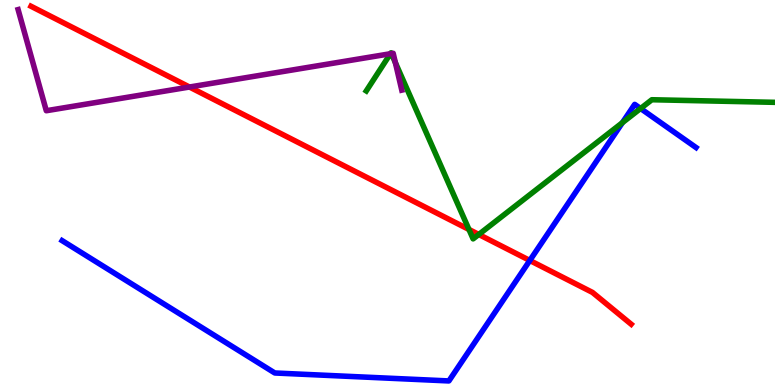[{'lines': ['blue', 'red'], 'intersections': [{'x': 6.84, 'y': 3.23}]}, {'lines': ['green', 'red'], 'intersections': [{'x': 6.05, 'y': 4.04}, {'x': 6.18, 'y': 3.91}]}, {'lines': ['purple', 'red'], 'intersections': [{'x': 2.44, 'y': 7.74}]}, {'lines': ['blue', 'green'], 'intersections': [{'x': 8.03, 'y': 6.81}, {'x': 8.27, 'y': 7.18}]}, {'lines': ['blue', 'purple'], 'intersections': []}, {'lines': ['green', 'purple'], 'intersections': [{'x': 5.04, 'y': 8.6}, {'x': 5.05, 'y': 8.61}, {'x': 5.1, 'y': 8.37}]}]